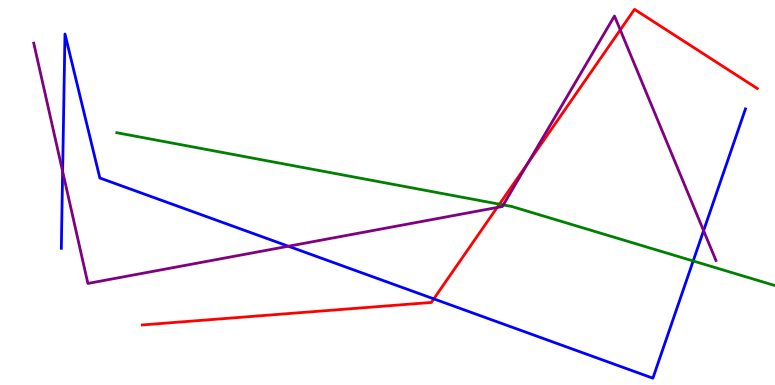[{'lines': ['blue', 'red'], 'intersections': [{'x': 5.6, 'y': 2.24}]}, {'lines': ['green', 'red'], 'intersections': [{'x': 6.44, 'y': 4.7}]}, {'lines': ['purple', 'red'], 'intersections': [{'x': 6.41, 'y': 4.61}, {'x': 6.81, 'y': 5.76}, {'x': 8.0, 'y': 9.22}]}, {'lines': ['blue', 'green'], 'intersections': [{'x': 8.94, 'y': 3.22}]}, {'lines': ['blue', 'purple'], 'intersections': [{'x': 0.808, 'y': 5.55}, {'x': 3.72, 'y': 3.6}, {'x': 9.08, 'y': 4.01}]}, {'lines': ['green', 'purple'], 'intersections': [{'x': 6.49, 'y': 4.68}]}]